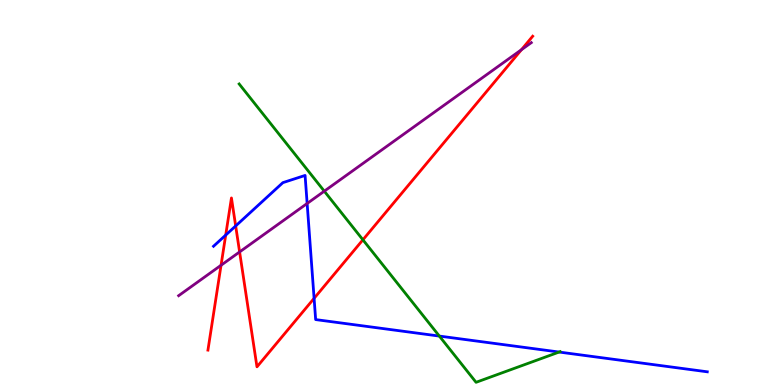[{'lines': ['blue', 'red'], 'intersections': [{'x': 2.91, 'y': 3.89}, {'x': 3.04, 'y': 4.13}, {'x': 4.05, 'y': 2.25}]}, {'lines': ['green', 'red'], 'intersections': [{'x': 4.68, 'y': 3.77}]}, {'lines': ['purple', 'red'], 'intersections': [{'x': 2.85, 'y': 3.11}, {'x': 3.09, 'y': 3.46}, {'x': 6.73, 'y': 8.71}]}, {'lines': ['blue', 'green'], 'intersections': [{'x': 5.67, 'y': 1.27}, {'x': 7.21, 'y': 0.856}]}, {'lines': ['blue', 'purple'], 'intersections': [{'x': 3.96, 'y': 4.71}]}, {'lines': ['green', 'purple'], 'intersections': [{'x': 4.18, 'y': 5.03}]}]